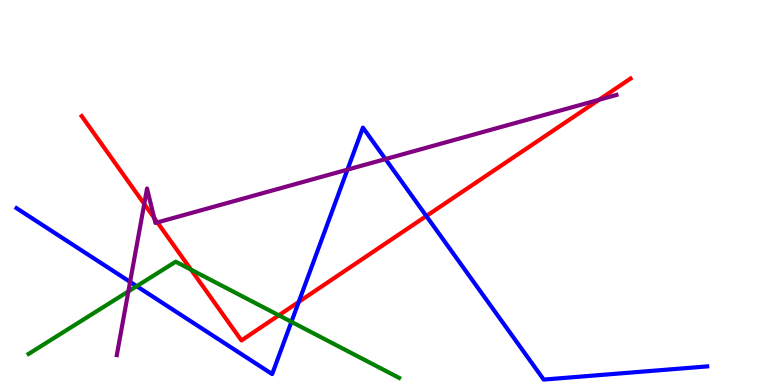[{'lines': ['blue', 'red'], 'intersections': [{'x': 3.85, 'y': 2.16}, {'x': 5.5, 'y': 4.39}]}, {'lines': ['green', 'red'], 'intersections': [{'x': 2.46, 'y': 3.0}, {'x': 3.6, 'y': 1.81}]}, {'lines': ['purple', 'red'], 'intersections': [{'x': 1.86, 'y': 4.7}, {'x': 1.99, 'y': 4.34}, {'x': 2.03, 'y': 4.22}, {'x': 7.73, 'y': 7.41}]}, {'lines': ['blue', 'green'], 'intersections': [{'x': 1.76, 'y': 2.57}, {'x': 3.76, 'y': 1.64}]}, {'lines': ['blue', 'purple'], 'intersections': [{'x': 1.68, 'y': 2.68}, {'x': 4.48, 'y': 5.59}, {'x': 4.97, 'y': 5.87}]}, {'lines': ['green', 'purple'], 'intersections': [{'x': 1.66, 'y': 2.43}]}]